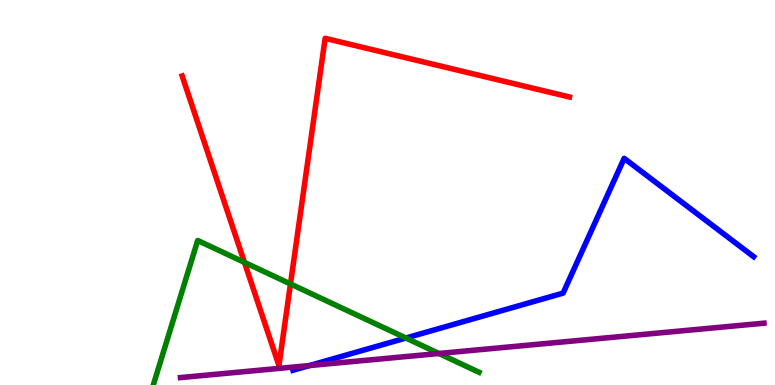[{'lines': ['blue', 'red'], 'intersections': []}, {'lines': ['green', 'red'], 'intersections': [{'x': 3.15, 'y': 3.18}, {'x': 3.75, 'y': 2.62}]}, {'lines': ['purple', 'red'], 'intersections': []}, {'lines': ['blue', 'green'], 'intersections': [{'x': 5.24, 'y': 1.22}]}, {'lines': ['blue', 'purple'], 'intersections': [{'x': 3.99, 'y': 0.505}]}, {'lines': ['green', 'purple'], 'intersections': [{'x': 5.66, 'y': 0.818}]}]